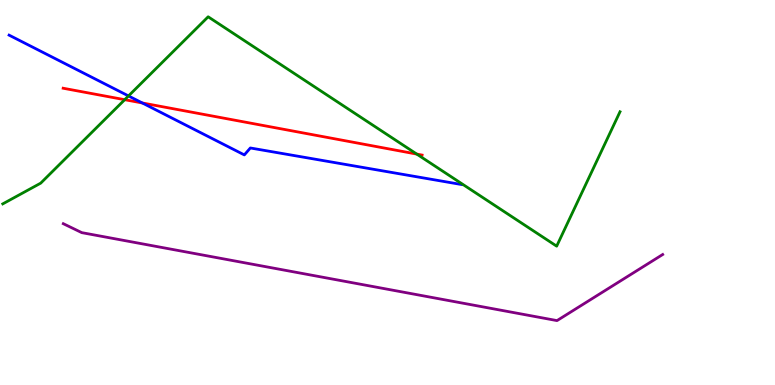[{'lines': ['blue', 'red'], 'intersections': [{'x': 1.84, 'y': 7.33}]}, {'lines': ['green', 'red'], 'intersections': [{'x': 1.61, 'y': 7.41}, {'x': 5.38, 'y': 6.0}]}, {'lines': ['purple', 'red'], 'intersections': []}, {'lines': ['blue', 'green'], 'intersections': [{'x': 1.66, 'y': 7.51}]}, {'lines': ['blue', 'purple'], 'intersections': []}, {'lines': ['green', 'purple'], 'intersections': []}]